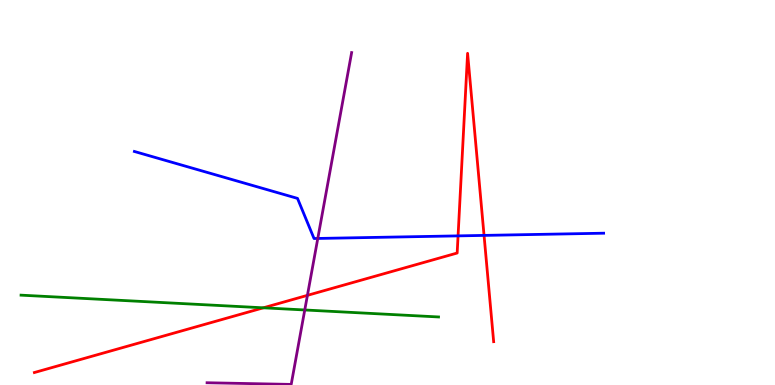[{'lines': ['blue', 'red'], 'intersections': [{'x': 5.91, 'y': 3.87}, {'x': 6.25, 'y': 3.89}]}, {'lines': ['green', 'red'], 'intersections': [{'x': 3.4, 'y': 2.0}]}, {'lines': ['purple', 'red'], 'intersections': [{'x': 3.97, 'y': 2.33}]}, {'lines': ['blue', 'green'], 'intersections': []}, {'lines': ['blue', 'purple'], 'intersections': [{'x': 4.1, 'y': 3.81}]}, {'lines': ['green', 'purple'], 'intersections': [{'x': 3.93, 'y': 1.95}]}]